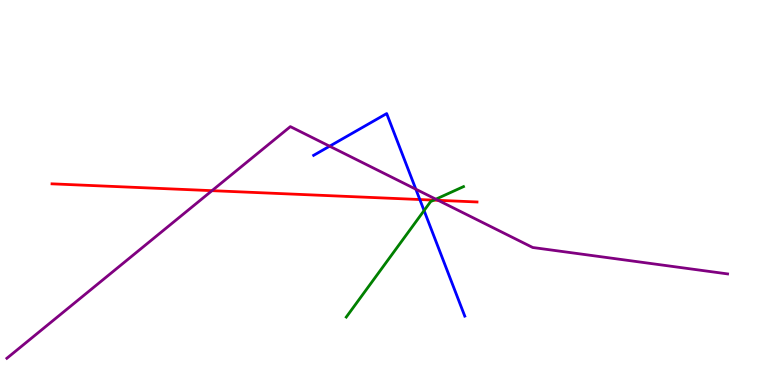[{'lines': ['blue', 'red'], 'intersections': [{'x': 5.42, 'y': 4.82}]}, {'lines': ['green', 'red'], 'intersections': [{'x': 5.6, 'y': 4.8}]}, {'lines': ['purple', 'red'], 'intersections': [{'x': 2.74, 'y': 5.05}, {'x': 5.65, 'y': 4.8}]}, {'lines': ['blue', 'green'], 'intersections': [{'x': 5.47, 'y': 4.53}]}, {'lines': ['blue', 'purple'], 'intersections': [{'x': 4.25, 'y': 6.2}, {'x': 5.37, 'y': 5.09}]}, {'lines': ['green', 'purple'], 'intersections': [{'x': 5.62, 'y': 4.83}]}]